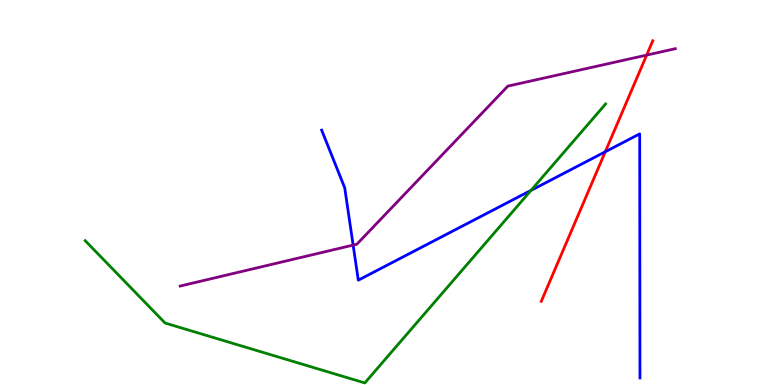[{'lines': ['blue', 'red'], 'intersections': [{'x': 7.81, 'y': 6.06}]}, {'lines': ['green', 'red'], 'intersections': []}, {'lines': ['purple', 'red'], 'intersections': [{'x': 8.34, 'y': 8.57}]}, {'lines': ['blue', 'green'], 'intersections': [{'x': 6.85, 'y': 5.05}]}, {'lines': ['blue', 'purple'], 'intersections': [{'x': 4.56, 'y': 3.63}]}, {'lines': ['green', 'purple'], 'intersections': []}]